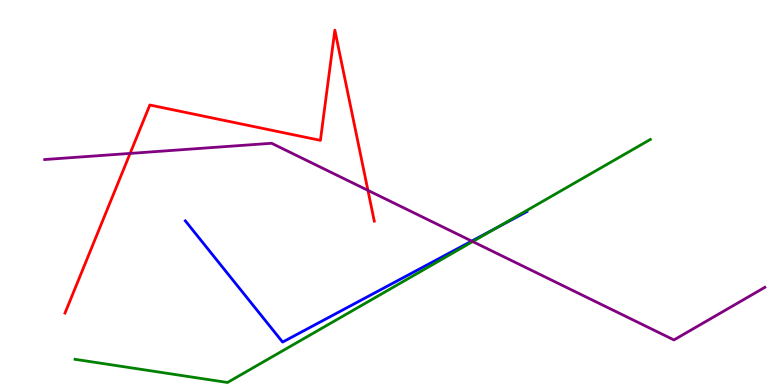[{'lines': ['blue', 'red'], 'intersections': []}, {'lines': ['green', 'red'], 'intersections': []}, {'lines': ['purple', 'red'], 'intersections': [{'x': 1.68, 'y': 6.02}, {'x': 4.75, 'y': 5.06}]}, {'lines': ['blue', 'green'], 'intersections': [{'x': 6.41, 'y': 4.08}]}, {'lines': ['blue', 'purple'], 'intersections': [{'x': 6.09, 'y': 3.74}]}, {'lines': ['green', 'purple'], 'intersections': [{'x': 6.1, 'y': 3.73}]}]